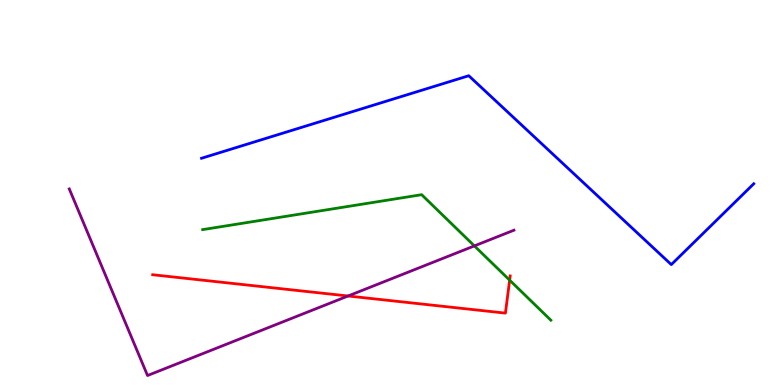[{'lines': ['blue', 'red'], 'intersections': []}, {'lines': ['green', 'red'], 'intersections': [{'x': 6.58, 'y': 2.72}]}, {'lines': ['purple', 'red'], 'intersections': [{'x': 4.49, 'y': 2.31}]}, {'lines': ['blue', 'green'], 'intersections': []}, {'lines': ['blue', 'purple'], 'intersections': []}, {'lines': ['green', 'purple'], 'intersections': [{'x': 6.12, 'y': 3.61}]}]